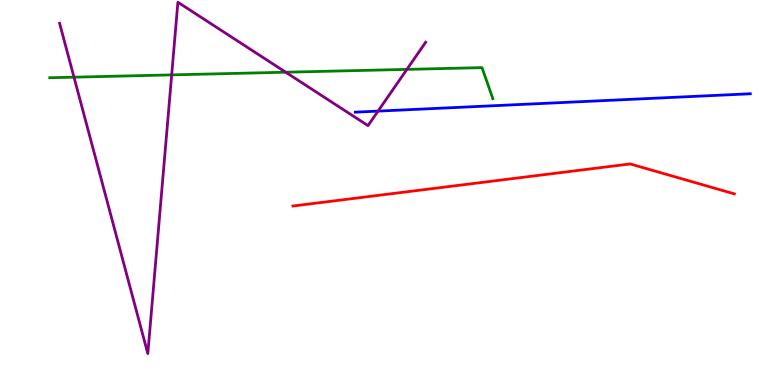[{'lines': ['blue', 'red'], 'intersections': []}, {'lines': ['green', 'red'], 'intersections': []}, {'lines': ['purple', 'red'], 'intersections': []}, {'lines': ['blue', 'green'], 'intersections': []}, {'lines': ['blue', 'purple'], 'intersections': [{'x': 4.88, 'y': 7.11}]}, {'lines': ['green', 'purple'], 'intersections': [{'x': 0.955, 'y': 8.0}, {'x': 2.22, 'y': 8.05}, {'x': 3.69, 'y': 8.12}, {'x': 5.25, 'y': 8.2}]}]